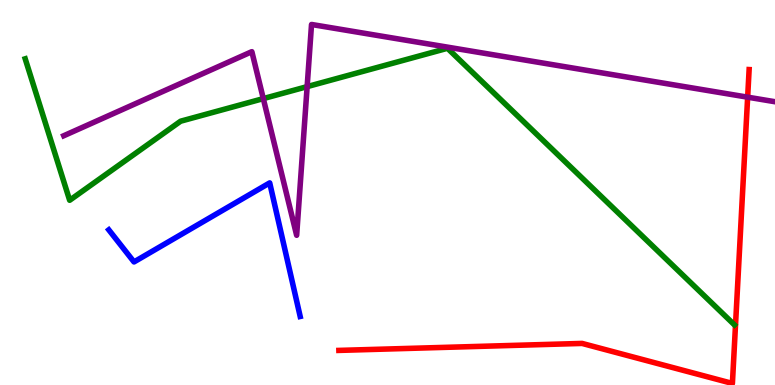[{'lines': ['blue', 'red'], 'intersections': []}, {'lines': ['green', 'red'], 'intersections': []}, {'lines': ['purple', 'red'], 'intersections': [{'x': 9.65, 'y': 7.48}]}, {'lines': ['blue', 'green'], 'intersections': []}, {'lines': ['blue', 'purple'], 'intersections': []}, {'lines': ['green', 'purple'], 'intersections': [{'x': 3.4, 'y': 7.44}, {'x': 3.96, 'y': 7.75}]}]